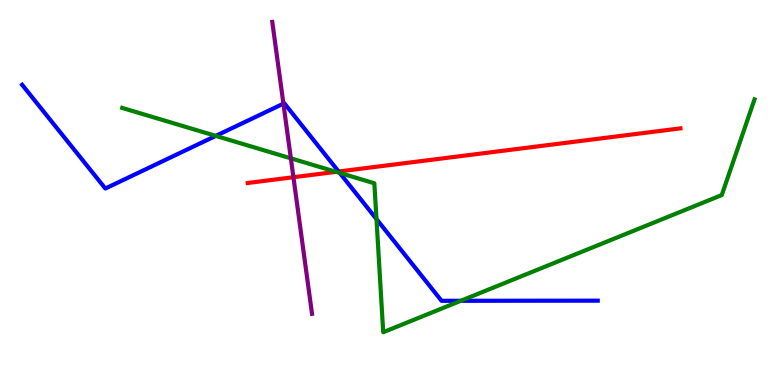[{'lines': ['blue', 'red'], 'intersections': [{'x': 4.37, 'y': 5.54}]}, {'lines': ['green', 'red'], 'intersections': [{'x': 4.34, 'y': 5.54}]}, {'lines': ['purple', 'red'], 'intersections': [{'x': 3.79, 'y': 5.4}]}, {'lines': ['blue', 'green'], 'intersections': [{'x': 2.78, 'y': 6.47}, {'x': 4.38, 'y': 5.51}, {'x': 4.86, 'y': 4.31}, {'x': 5.95, 'y': 2.19}]}, {'lines': ['blue', 'purple'], 'intersections': [{'x': 3.66, 'y': 7.31}]}, {'lines': ['green', 'purple'], 'intersections': [{'x': 3.75, 'y': 5.89}]}]